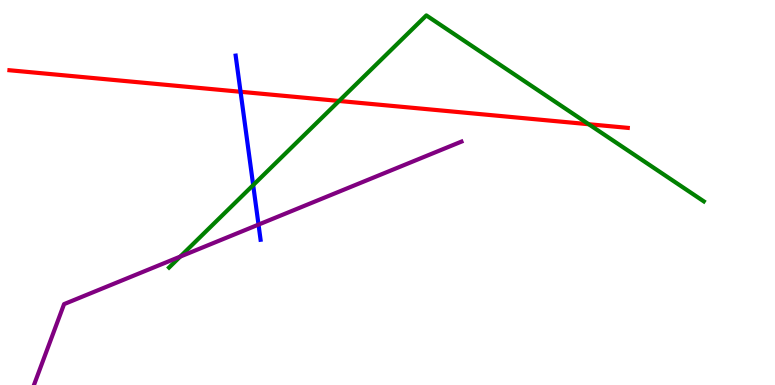[{'lines': ['blue', 'red'], 'intersections': [{'x': 3.1, 'y': 7.62}]}, {'lines': ['green', 'red'], 'intersections': [{'x': 4.37, 'y': 7.38}, {'x': 7.6, 'y': 6.77}]}, {'lines': ['purple', 'red'], 'intersections': []}, {'lines': ['blue', 'green'], 'intersections': [{'x': 3.27, 'y': 5.19}]}, {'lines': ['blue', 'purple'], 'intersections': [{'x': 3.34, 'y': 4.17}]}, {'lines': ['green', 'purple'], 'intersections': [{'x': 2.33, 'y': 3.33}]}]